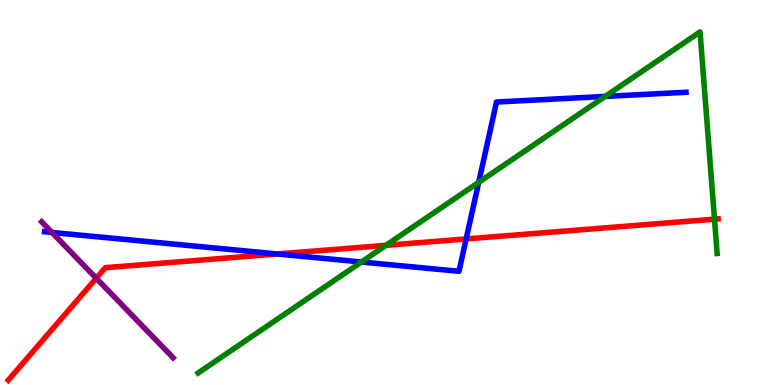[{'lines': ['blue', 'red'], 'intersections': [{'x': 3.58, 'y': 3.4}, {'x': 6.01, 'y': 3.79}]}, {'lines': ['green', 'red'], 'intersections': [{'x': 4.98, 'y': 3.63}, {'x': 9.22, 'y': 4.31}]}, {'lines': ['purple', 'red'], 'intersections': [{'x': 1.24, 'y': 2.77}]}, {'lines': ['blue', 'green'], 'intersections': [{'x': 4.66, 'y': 3.19}, {'x': 6.18, 'y': 5.26}, {'x': 7.81, 'y': 7.5}]}, {'lines': ['blue', 'purple'], 'intersections': [{'x': 0.671, 'y': 3.96}]}, {'lines': ['green', 'purple'], 'intersections': []}]